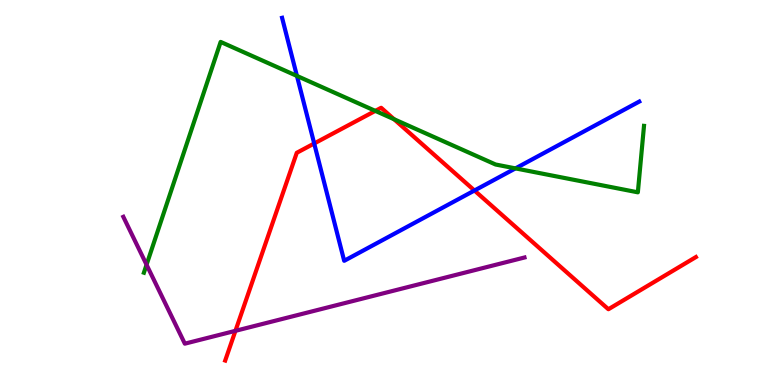[{'lines': ['blue', 'red'], 'intersections': [{'x': 4.05, 'y': 6.27}, {'x': 6.12, 'y': 5.05}]}, {'lines': ['green', 'red'], 'intersections': [{'x': 4.84, 'y': 7.12}, {'x': 5.08, 'y': 6.9}]}, {'lines': ['purple', 'red'], 'intersections': [{'x': 3.04, 'y': 1.41}]}, {'lines': ['blue', 'green'], 'intersections': [{'x': 3.83, 'y': 8.03}, {'x': 6.65, 'y': 5.63}]}, {'lines': ['blue', 'purple'], 'intersections': []}, {'lines': ['green', 'purple'], 'intersections': [{'x': 1.89, 'y': 3.12}]}]